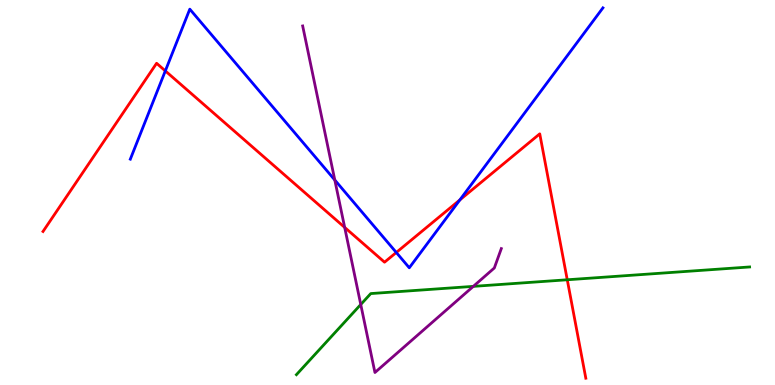[{'lines': ['blue', 'red'], 'intersections': [{'x': 2.13, 'y': 8.16}, {'x': 5.11, 'y': 3.44}, {'x': 5.93, 'y': 4.81}]}, {'lines': ['green', 'red'], 'intersections': [{'x': 7.32, 'y': 2.73}]}, {'lines': ['purple', 'red'], 'intersections': [{'x': 4.45, 'y': 4.09}]}, {'lines': ['blue', 'green'], 'intersections': []}, {'lines': ['blue', 'purple'], 'intersections': [{'x': 4.32, 'y': 5.32}]}, {'lines': ['green', 'purple'], 'intersections': [{'x': 4.65, 'y': 2.09}, {'x': 6.11, 'y': 2.56}]}]